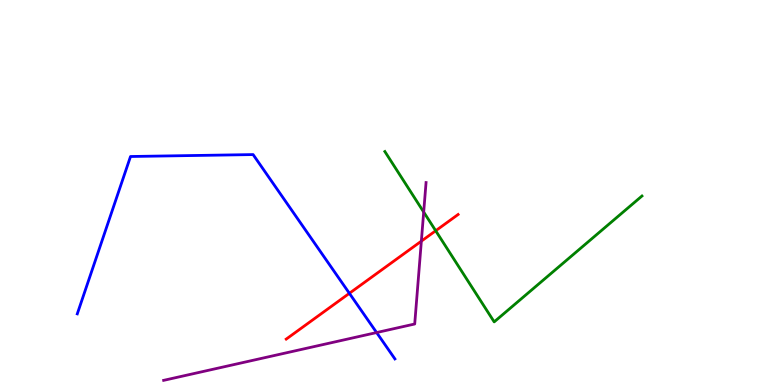[{'lines': ['blue', 'red'], 'intersections': [{'x': 4.51, 'y': 2.38}]}, {'lines': ['green', 'red'], 'intersections': [{'x': 5.62, 'y': 4.01}]}, {'lines': ['purple', 'red'], 'intersections': [{'x': 5.44, 'y': 3.74}]}, {'lines': ['blue', 'green'], 'intersections': []}, {'lines': ['blue', 'purple'], 'intersections': [{'x': 4.86, 'y': 1.36}]}, {'lines': ['green', 'purple'], 'intersections': [{'x': 5.47, 'y': 4.49}]}]